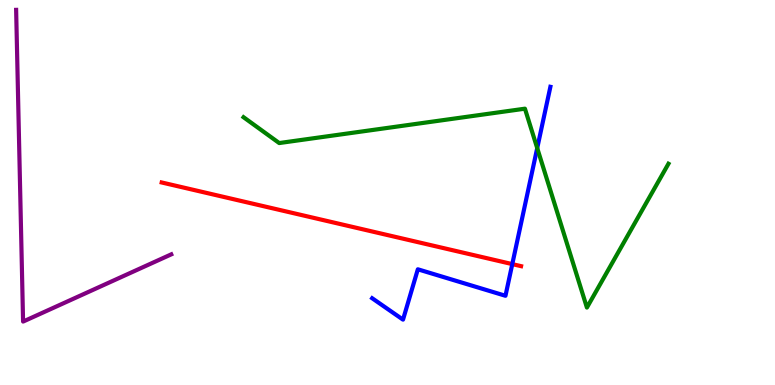[{'lines': ['blue', 'red'], 'intersections': [{'x': 6.61, 'y': 3.14}]}, {'lines': ['green', 'red'], 'intersections': []}, {'lines': ['purple', 'red'], 'intersections': []}, {'lines': ['blue', 'green'], 'intersections': [{'x': 6.93, 'y': 6.15}]}, {'lines': ['blue', 'purple'], 'intersections': []}, {'lines': ['green', 'purple'], 'intersections': []}]